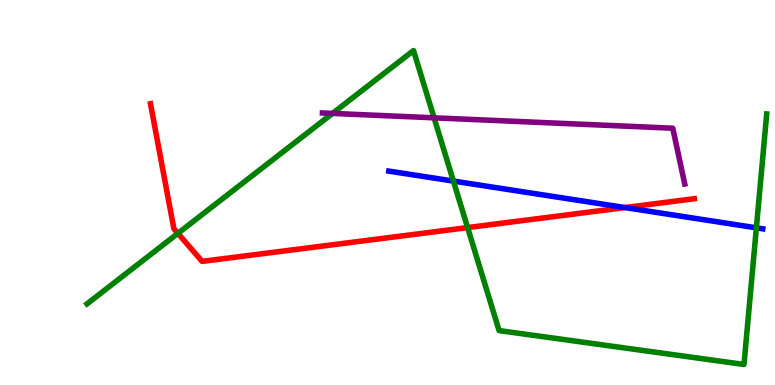[{'lines': ['blue', 'red'], 'intersections': [{'x': 8.06, 'y': 4.61}]}, {'lines': ['green', 'red'], 'intersections': [{'x': 2.3, 'y': 3.94}, {'x': 6.03, 'y': 4.09}]}, {'lines': ['purple', 'red'], 'intersections': []}, {'lines': ['blue', 'green'], 'intersections': [{'x': 5.85, 'y': 5.3}, {'x': 9.76, 'y': 4.08}]}, {'lines': ['blue', 'purple'], 'intersections': []}, {'lines': ['green', 'purple'], 'intersections': [{'x': 4.29, 'y': 7.05}, {'x': 5.6, 'y': 6.94}]}]